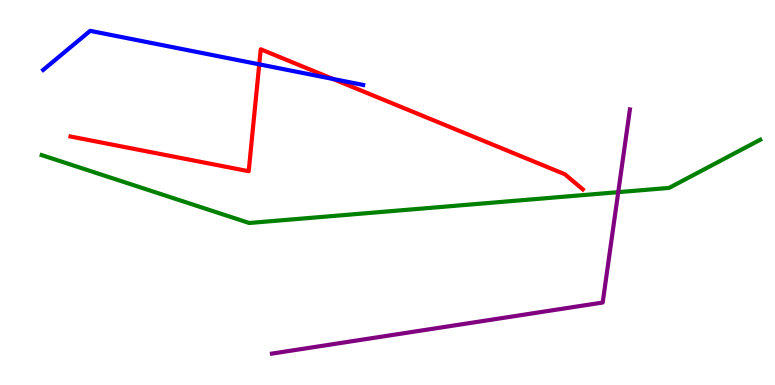[{'lines': ['blue', 'red'], 'intersections': [{'x': 3.35, 'y': 8.33}, {'x': 4.29, 'y': 7.95}]}, {'lines': ['green', 'red'], 'intersections': []}, {'lines': ['purple', 'red'], 'intersections': []}, {'lines': ['blue', 'green'], 'intersections': []}, {'lines': ['blue', 'purple'], 'intersections': []}, {'lines': ['green', 'purple'], 'intersections': [{'x': 7.98, 'y': 5.01}]}]